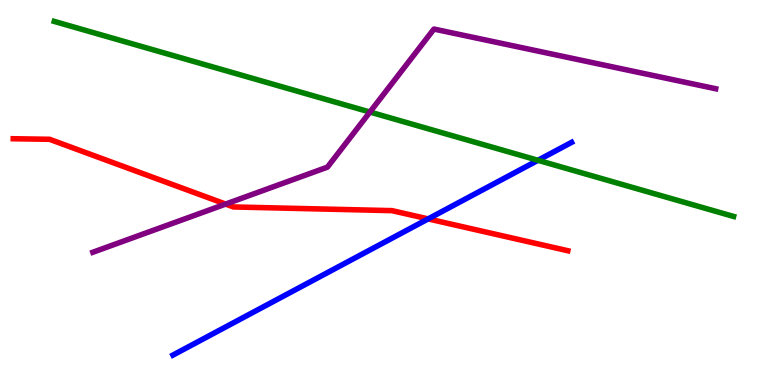[{'lines': ['blue', 'red'], 'intersections': [{'x': 5.52, 'y': 4.31}]}, {'lines': ['green', 'red'], 'intersections': []}, {'lines': ['purple', 'red'], 'intersections': [{'x': 2.91, 'y': 4.7}]}, {'lines': ['blue', 'green'], 'intersections': [{'x': 6.94, 'y': 5.84}]}, {'lines': ['blue', 'purple'], 'intersections': []}, {'lines': ['green', 'purple'], 'intersections': [{'x': 4.77, 'y': 7.09}]}]